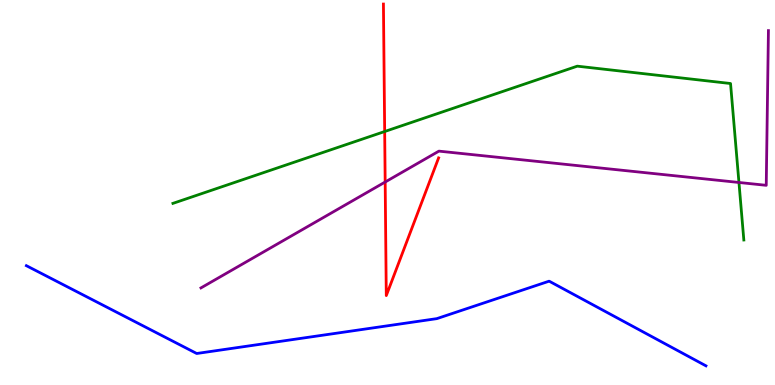[{'lines': ['blue', 'red'], 'intersections': []}, {'lines': ['green', 'red'], 'intersections': [{'x': 4.96, 'y': 6.58}]}, {'lines': ['purple', 'red'], 'intersections': [{'x': 4.97, 'y': 5.27}]}, {'lines': ['blue', 'green'], 'intersections': []}, {'lines': ['blue', 'purple'], 'intersections': []}, {'lines': ['green', 'purple'], 'intersections': [{'x': 9.53, 'y': 5.26}]}]